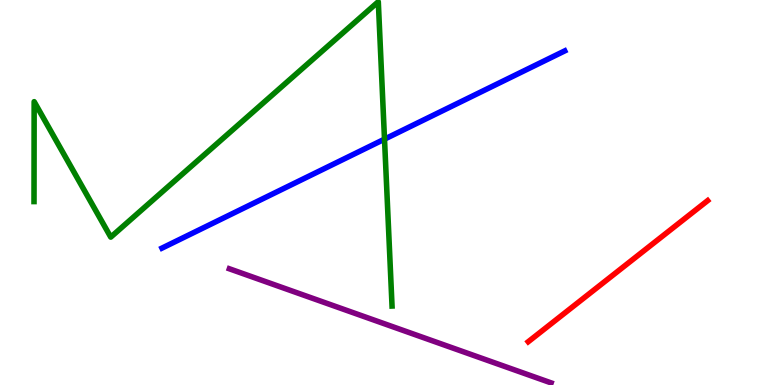[{'lines': ['blue', 'red'], 'intersections': []}, {'lines': ['green', 'red'], 'intersections': []}, {'lines': ['purple', 'red'], 'intersections': []}, {'lines': ['blue', 'green'], 'intersections': [{'x': 4.96, 'y': 6.39}]}, {'lines': ['blue', 'purple'], 'intersections': []}, {'lines': ['green', 'purple'], 'intersections': []}]